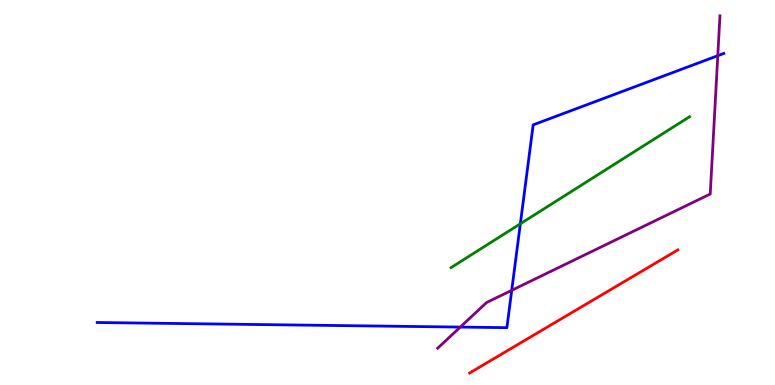[{'lines': ['blue', 'red'], 'intersections': []}, {'lines': ['green', 'red'], 'intersections': []}, {'lines': ['purple', 'red'], 'intersections': []}, {'lines': ['blue', 'green'], 'intersections': [{'x': 6.71, 'y': 4.19}]}, {'lines': ['blue', 'purple'], 'intersections': [{'x': 5.94, 'y': 1.5}, {'x': 6.6, 'y': 2.46}, {'x': 9.26, 'y': 8.55}]}, {'lines': ['green', 'purple'], 'intersections': []}]